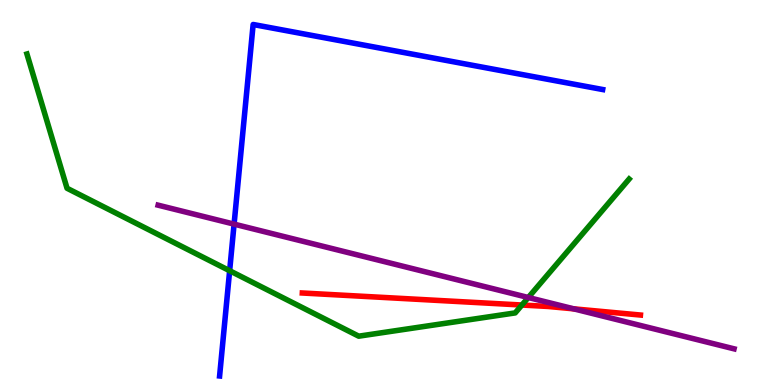[{'lines': ['blue', 'red'], 'intersections': []}, {'lines': ['green', 'red'], 'intersections': [{'x': 6.73, 'y': 2.08}]}, {'lines': ['purple', 'red'], 'intersections': [{'x': 7.4, 'y': 1.98}]}, {'lines': ['blue', 'green'], 'intersections': [{'x': 2.96, 'y': 2.97}]}, {'lines': ['blue', 'purple'], 'intersections': [{'x': 3.02, 'y': 4.18}]}, {'lines': ['green', 'purple'], 'intersections': [{'x': 6.82, 'y': 2.27}]}]